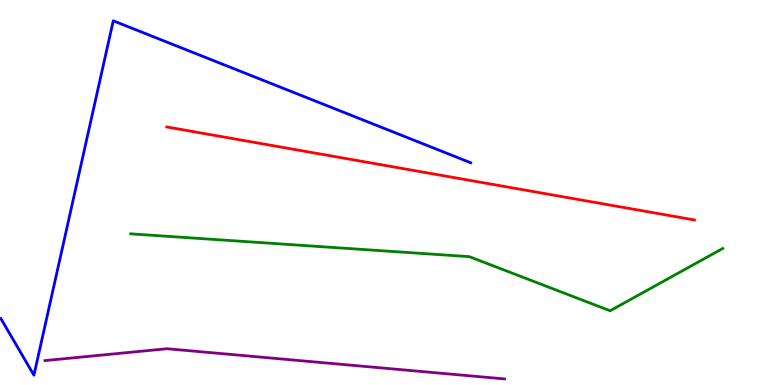[{'lines': ['blue', 'red'], 'intersections': []}, {'lines': ['green', 'red'], 'intersections': []}, {'lines': ['purple', 'red'], 'intersections': []}, {'lines': ['blue', 'green'], 'intersections': []}, {'lines': ['blue', 'purple'], 'intersections': []}, {'lines': ['green', 'purple'], 'intersections': []}]